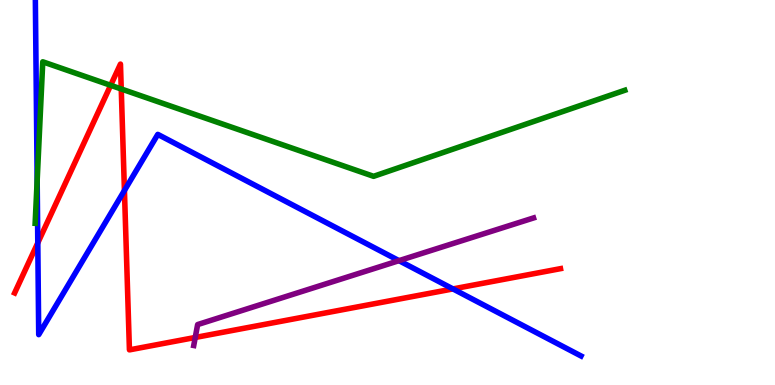[{'lines': ['blue', 'red'], 'intersections': [{'x': 0.488, 'y': 3.69}, {'x': 1.61, 'y': 5.05}, {'x': 5.84, 'y': 2.5}]}, {'lines': ['green', 'red'], 'intersections': [{'x': 1.43, 'y': 7.78}, {'x': 1.56, 'y': 7.69}]}, {'lines': ['purple', 'red'], 'intersections': [{'x': 2.52, 'y': 1.23}]}, {'lines': ['blue', 'green'], 'intersections': [{'x': 0.48, 'y': 5.31}]}, {'lines': ['blue', 'purple'], 'intersections': [{'x': 5.15, 'y': 3.23}]}, {'lines': ['green', 'purple'], 'intersections': []}]